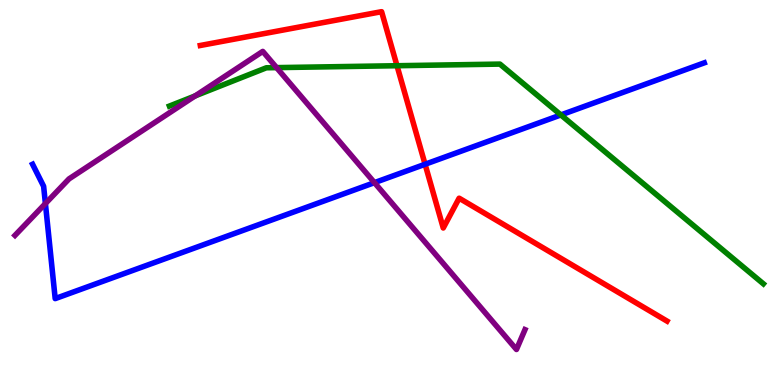[{'lines': ['blue', 'red'], 'intersections': [{'x': 5.48, 'y': 5.73}]}, {'lines': ['green', 'red'], 'intersections': [{'x': 5.12, 'y': 8.29}]}, {'lines': ['purple', 'red'], 'intersections': []}, {'lines': ['blue', 'green'], 'intersections': [{'x': 7.24, 'y': 7.01}]}, {'lines': ['blue', 'purple'], 'intersections': [{'x': 0.586, 'y': 4.71}, {'x': 4.83, 'y': 5.26}]}, {'lines': ['green', 'purple'], 'intersections': [{'x': 2.52, 'y': 7.51}, {'x': 3.57, 'y': 8.24}]}]